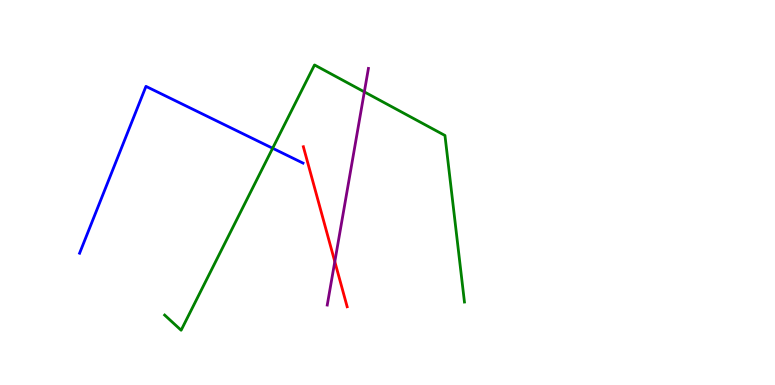[{'lines': ['blue', 'red'], 'intersections': []}, {'lines': ['green', 'red'], 'intersections': []}, {'lines': ['purple', 'red'], 'intersections': [{'x': 4.32, 'y': 3.2}]}, {'lines': ['blue', 'green'], 'intersections': [{'x': 3.52, 'y': 6.15}]}, {'lines': ['blue', 'purple'], 'intersections': []}, {'lines': ['green', 'purple'], 'intersections': [{'x': 4.7, 'y': 7.61}]}]